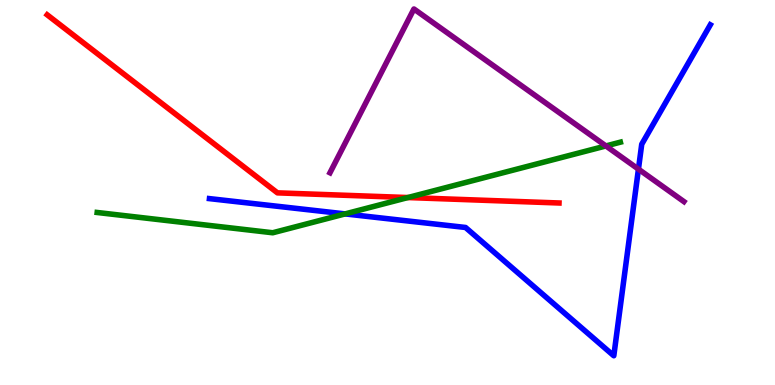[{'lines': ['blue', 'red'], 'intersections': []}, {'lines': ['green', 'red'], 'intersections': [{'x': 5.26, 'y': 4.87}]}, {'lines': ['purple', 'red'], 'intersections': []}, {'lines': ['blue', 'green'], 'intersections': [{'x': 4.45, 'y': 4.44}]}, {'lines': ['blue', 'purple'], 'intersections': [{'x': 8.24, 'y': 5.61}]}, {'lines': ['green', 'purple'], 'intersections': [{'x': 7.82, 'y': 6.21}]}]